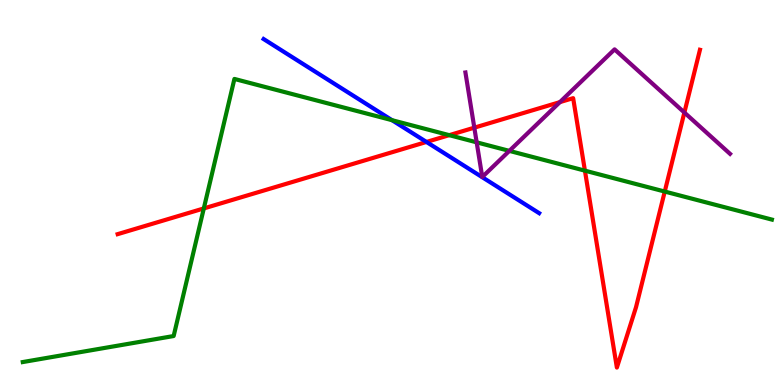[{'lines': ['blue', 'red'], 'intersections': [{'x': 5.5, 'y': 6.31}]}, {'lines': ['green', 'red'], 'intersections': [{'x': 2.63, 'y': 4.59}, {'x': 5.8, 'y': 6.49}, {'x': 7.55, 'y': 5.57}, {'x': 8.58, 'y': 5.02}]}, {'lines': ['purple', 'red'], 'intersections': [{'x': 6.12, 'y': 6.68}, {'x': 7.22, 'y': 7.35}, {'x': 8.83, 'y': 7.08}]}, {'lines': ['blue', 'green'], 'intersections': [{'x': 5.06, 'y': 6.88}]}, {'lines': ['blue', 'purple'], 'intersections': []}, {'lines': ['green', 'purple'], 'intersections': [{'x': 6.15, 'y': 6.3}, {'x': 6.57, 'y': 6.08}]}]